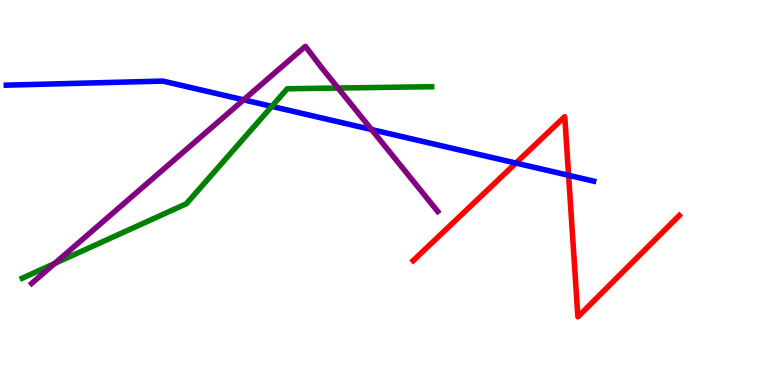[{'lines': ['blue', 'red'], 'intersections': [{'x': 6.66, 'y': 5.76}, {'x': 7.34, 'y': 5.45}]}, {'lines': ['green', 'red'], 'intersections': []}, {'lines': ['purple', 'red'], 'intersections': []}, {'lines': ['blue', 'green'], 'intersections': [{'x': 3.51, 'y': 7.24}]}, {'lines': ['blue', 'purple'], 'intersections': [{'x': 3.14, 'y': 7.41}, {'x': 4.79, 'y': 6.63}]}, {'lines': ['green', 'purple'], 'intersections': [{'x': 0.706, 'y': 3.16}, {'x': 4.36, 'y': 7.71}]}]